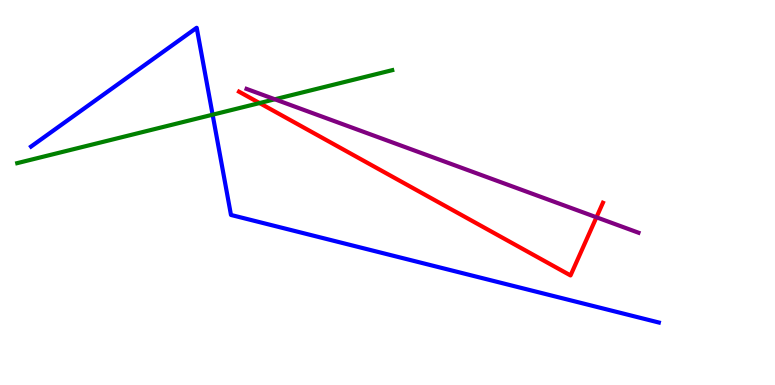[{'lines': ['blue', 'red'], 'intersections': []}, {'lines': ['green', 'red'], 'intersections': [{'x': 3.35, 'y': 7.32}]}, {'lines': ['purple', 'red'], 'intersections': [{'x': 7.7, 'y': 4.36}]}, {'lines': ['blue', 'green'], 'intersections': [{'x': 2.74, 'y': 7.02}]}, {'lines': ['blue', 'purple'], 'intersections': []}, {'lines': ['green', 'purple'], 'intersections': [{'x': 3.55, 'y': 7.42}]}]